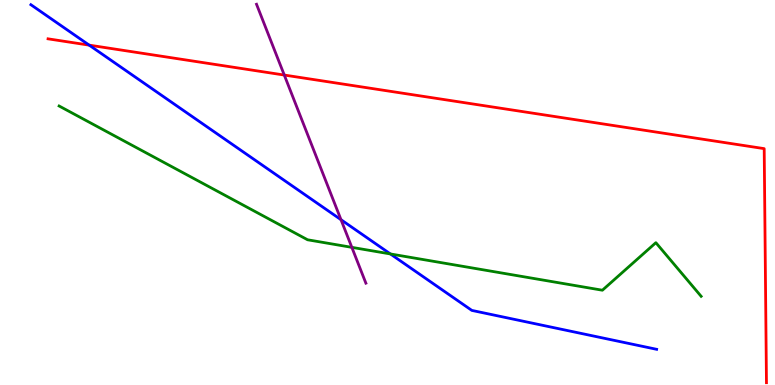[{'lines': ['blue', 'red'], 'intersections': [{'x': 1.15, 'y': 8.83}]}, {'lines': ['green', 'red'], 'intersections': []}, {'lines': ['purple', 'red'], 'intersections': [{'x': 3.67, 'y': 8.05}]}, {'lines': ['blue', 'green'], 'intersections': [{'x': 5.04, 'y': 3.4}]}, {'lines': ['blue', 'purple'], 'intersections': [{'x': 4.4, 'y': 4.29}]}, {'lines': ['green', 'purple'], 'intersections': [{'x': 4.54, 'y': 3.58}]}]